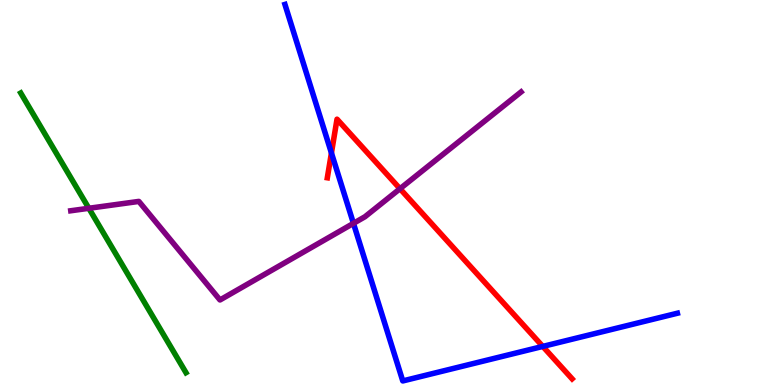[{'lines': ['blue', 'red'], 'intersections': [{'x': 4.28, 'y': 6.03}, {'x': 7.0, 'y': 1.0}]}, {'lines': ['green', 'red'], 'intersections': []}, {'lines': ['purple', 'red'], 'intersections': [{'x': 5.16, 'y': 5.1}]}, {'lines': ['blue', 'green'], 'intersections': []}, {'lines': ['blue', 'purple'], 'intersections': [{'x': 4.56, 'y': 4.2}]}, {'lines': ['green', 'purple'], 'intersections': [{'x': 1.15, 'y': 4.59}]}]